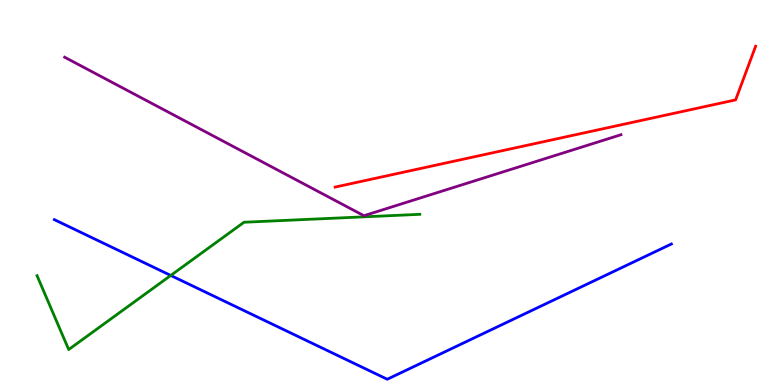[{'lines': ['blue', 'red'], 'intersections': []}, {'lines': ['green', 'red'], 'intersections': []}, {'lines': ['purple', 'red'], 'intersections': []}, {'lines': ['blue', 'green'], 'intersections': [{'x': 2.2, 'y': 2.85}]}, {'lines': ['blue', 'purple'], 'intersections': []}, {'lines': ['green', 'purple'], 'intersections': []}]